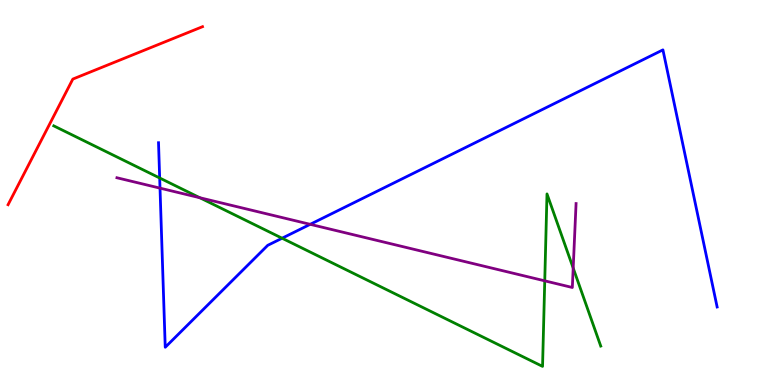[{'lines': ['blue', 'red'], 'intersections': []}, {'lines': ['green', 'red'], 'intersections': []}, {'lines': ['purple', 'red'], 'intersections': []}, {'lines': ['blue', 'green'], 'intersections': [{'x': 2.06, 'y': 5.38}, {'x': 3.64, 'y': 3.81}]}, {'lines': ['blue', 'purple'], 'intersections': [{'x': 2.06, 'y': 5.11}, {'x': 4.0, 'y': 4.17}]}, {'lines': ['green', 'purple'], 'intersections': [{'x': 2.58, 'y': 4.86}, {'x': 7.03, 'y': 2.71}, {'x': 7.4, 'y': 3.04}]}]